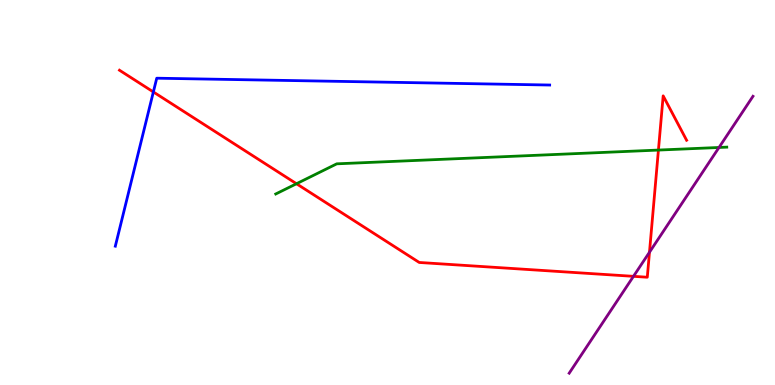[{'lines': ['blue', 'red'], 'intersections': [{'x': 1.98, 'y': 7.61}]}, {'lines': ['green', 'red'], 'intersections': [{'x': 3.83, 'y': 5.23}, {'x': 8.5, 'y': 6.1}]}, {'lines': ['purple', 'red'], 'intersections': [{'x': 8.17, 'y': 2.82}, {'x': 8.38, 'y': 3.45}]}, {'lines': ['blue', 'green'], 'intersections': []}, {'lines': ['blue', 'purple'], 'intersections': []}, {'lines': ['green', 'purple'], 'intersections': [{'x': 9.28, 'y': 6.17}]}]